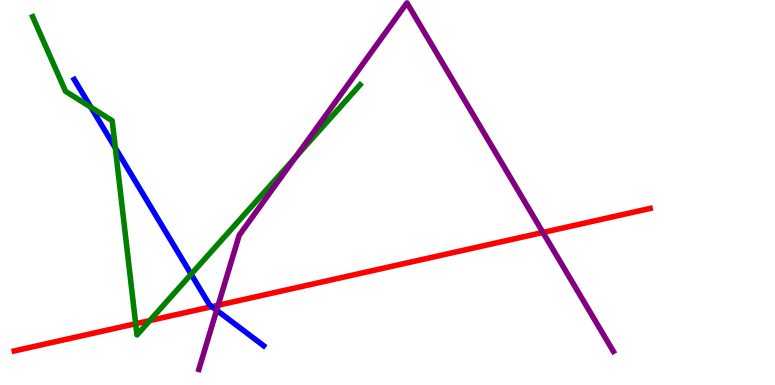[{'lines': ['blue', 'red'], 'intersections': [{'x': 2.73, 'y': 2.04}]}, {'lines': ['green', 'red'], 'intersections': [{'x': 1.75, 'y': 1.59}, {'x': 1.93, 'y': 1.67}]}, {'lines': ['purple', 'red'], 'intersections': [{'x': 2.81, 'y': 2.07}, {'x': 7.01, 'y': 3.96}]}, {'lines': ['blue', 'green'], 'intersections': [{'x': 1.17, 'y': 7.21}, {'x': 1.49, 'y': 6.16}, {'x': 2.47, 'y': 2.88}]}, {'lines': ['blue', 'purple'], 'intersections': [{'x': 2.8, 'y': 1.94}]}, {'lines': ['green', 'purple'], 'intersections': [{'x': 3.82, 'y': 5.92}]}]